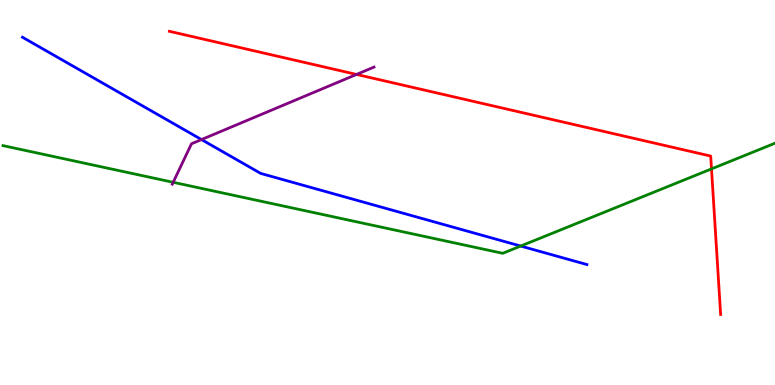[{'lines': ['blue', 'red'], 'intersections': []}, {'lines': ['green', 'red'], 'intersections': [{'x': 9.18, 'y': 5.61}]}, {'lines': ['purple', 'red'], 'intersections': [{'x': 4.6, 'y': 8.07}]}, {'lines': ['blue', 'green'], 'intersections': [{'x': 6.72, 'y': 3.61}]}, {'lines': ['blue', 'purple'], 'intersections': [{'x': 2.6, 'y': 6.37}]}, {'lines': ['green', 'purple'], 'intersections': [{'x': 2.23, 'y': 5.26}]}]